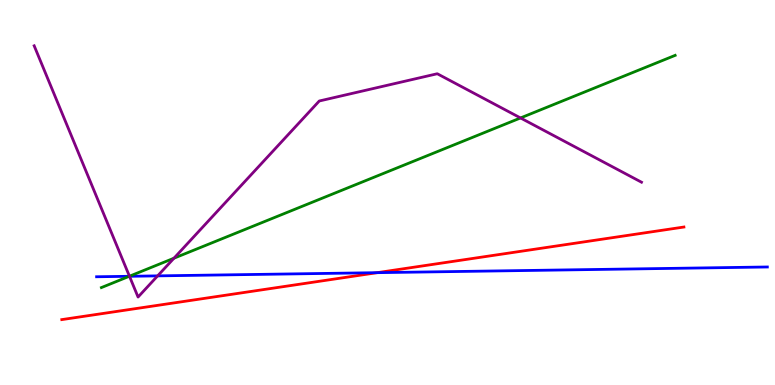[{'lines': ['blue', 'red'], 'intersections': [{'x': 4.87, 'y': 2.92}]}, {'lines': ['green', 'red'], 'intersections': []}, {'lines': ['purple', 'red'], 'intersections': []}, {'lines': ['blue', 'green'], 'intersections': [{'x': 1.67, 'y': 2.82}]}, {'lines': ['blue', 'purple'], 'intersections': [{'x': 1.67, 'y': 2.82}, {'x': 2.03, 'y': 2.83}]}, {'lines': ['green', 'purple'], 'intersections': [{'x': 1.67, 'y': 2.83}, {'x': 2.24, 'y': 3.29}, {'x': 6.72, 'y': 6.94}]}]